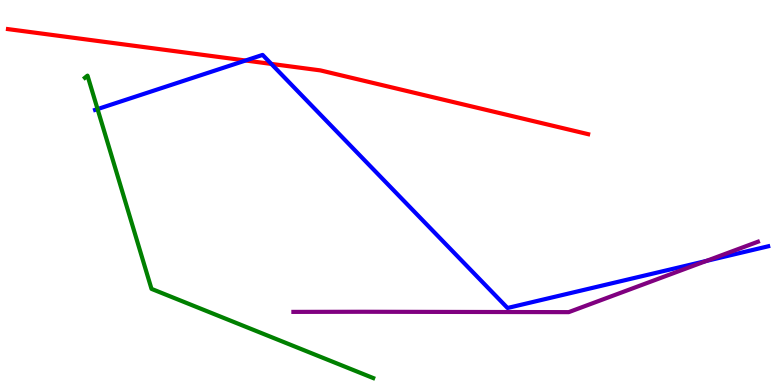[{'lines': ['blue', 'red'], 'intersections': [{'x': 3.17, 'y': 8.43}, {'x': 3.5, 'y': 8.34}]}, {'lines': ['green', 'red'], 'intersections': []}, {'lines': ['purple', 'red'], 'intersections': []}, {'lines': ['blue', 'green'], 'intersections': [{'x': 1.26, 'y': 7.17}]}, {'lines': ['blue', 'purple'], 'intersections': [{'x': 9.11, 'y': 3.22}]}, {'lines': ['green', 'purple'], 'intersections': []}]